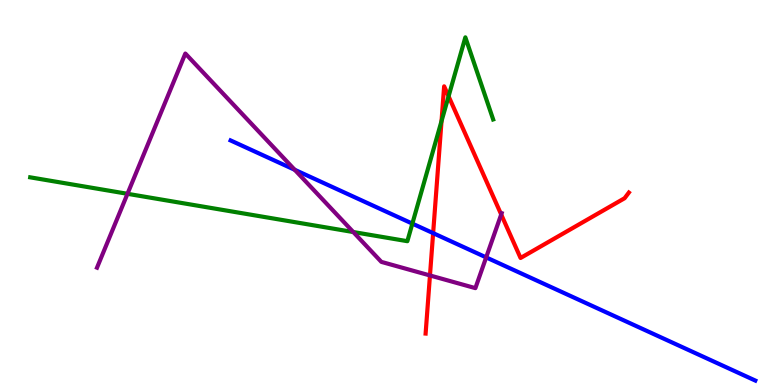[{'lines': ['blue', 'red'], 'intersections': [{'x': 5.59, 'y': 3.94}]}, {'lines': ['green', 'red'], 'intersections': [{'x': 5.7, 'y': 6.86}, {'x': 5.79, 'y': 7.5}]}, {'lines': ['purple', 'red'], 'intersections': [{'x': 5.55, 'y': 2.85}, {'x': 6.47, 'y': 4.43}]}, {'lines': ['blue', 'green'], 'intersections': [{'x': 5.32, 'y': 4.19}]}, {'lines': ['blue', 'purple'], 'intersections': [{'x': 3.8, 'y': 5.59}, {'x': 6.27, 'y': 3.31}]}, {'lines': ['green', 'purple'], 'intersections': [{'x': 1.64, 'y': 4.97}, {'x': 4.56, 'y': 3.97}]}]